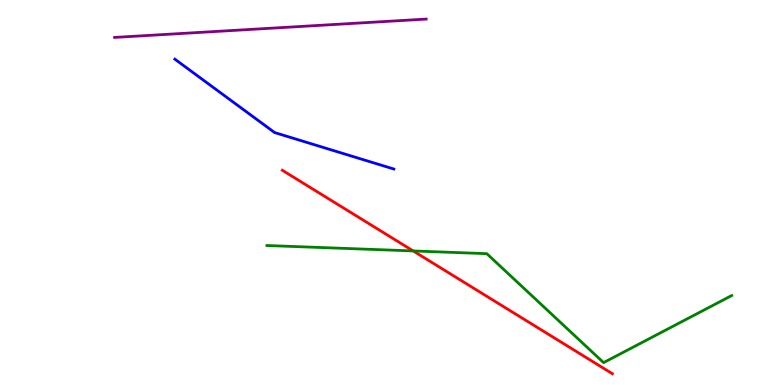[{'lines': ['blue', 'red'], 'intersections': []}, {'lines': ['green', 'red'], 'intersections': [{'x': 5.33, 'y': 3.48}]}, {'lines': ['purple', 'red'], 'intersections': []}, {'lines': ['blue', 'green'], 'intersections': []}, {'lines': ['blue', 'purple'], 'intersections': []}, {'lines': ['green', 'purple'], 'intersections': []}]